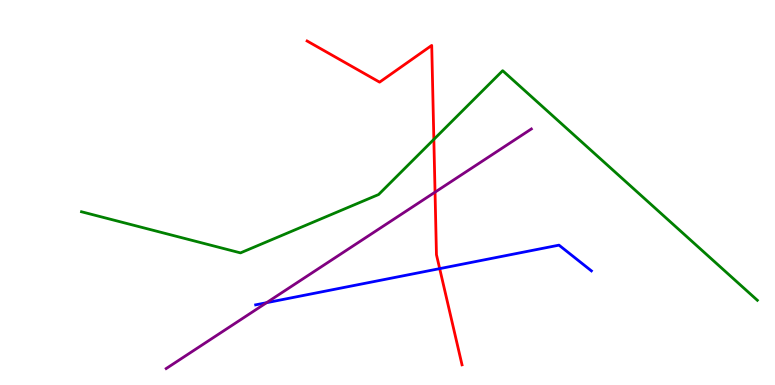[{'lines': ['blue', 'red'], 'intersections': [{'x': 5.67, 'y': 3.02}]}, {'lines': ['green', 'red'], 'intersections': [{'x': 5.6, 'y': 6.38}]}, {'lines': ['purple', 'red'], 'intersections': [{'x': 5.61, 'y': 5.01}]}, {'lines': ['blue', 'green'], 'intersections': []}, {'lines': ['blue', 'purple'], 'intersections': [{'x': 3.44, 'y': 2.14}]}, {'lines': ['green', 'purple'], 'intersections': []}]